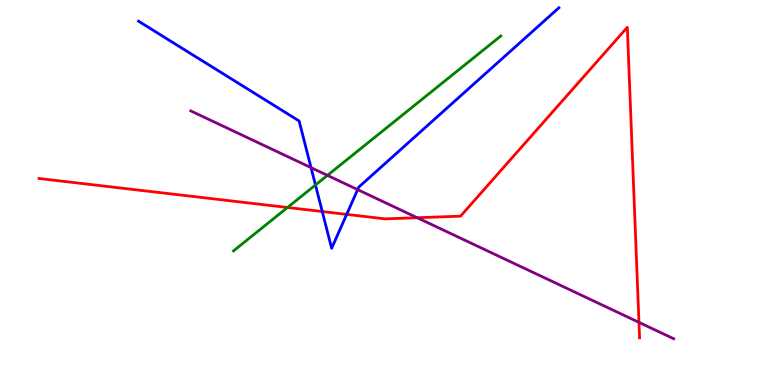[{'lines': ['blue', 'red'], 'intersections': [{'x': 4.16, 'y': 4.51}, {'x': 4.47, 'y': 4.43}]}, {'lines': ['green', 'red'], 'intersections': [{'x': 3.71, 'y': 4.61}]}, {'lines': ['purple', 'red'], 'intersections': [{'x': 5.38, 'y': 4.34}, {'x': 8.24, 'y': 1.63}]}, {'lines': ['blue', 'green'], 'intersections': [{'x': 4.07, 'y': 5.2}]}, {'lines': ['blue', 'purple'], 'intersections': [{'x': 4.01, 'y': 5.65}, {'x': 4.61, 'y': 5.07}]}, {'lines': ['green', 'purple'], 'intersections': [{'x': 4.22, 'y': 5.44}]}]